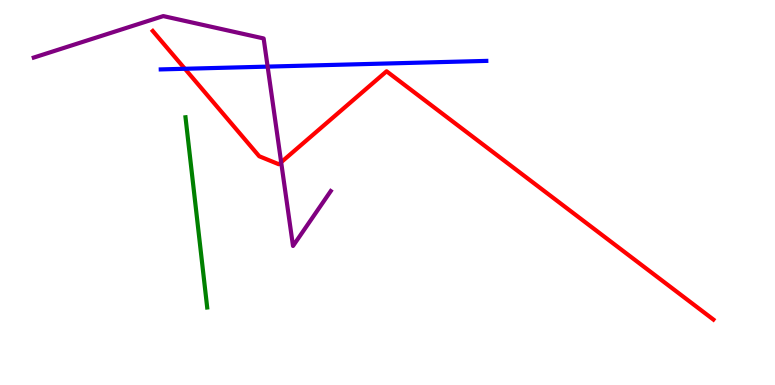[{'lines': ['blue', 'red'], 'intersections': [{'x': 2.39, 'y': 8.21}]}, {'lines': ['green', 'red'], 'intersections': []}, {'lines': ['purple', 'red'], 'intersections': [{'x': 3.63, 'y': 5.79}]}, {'lines': ['blue', 'green'], 'intersections': []}, {'lines': ['blue', 'purple'], 'intersections': [{'x': 3.45, 'y': 8.27}]}, {'lines': ['green', 'purple'], 'intersections': []}]